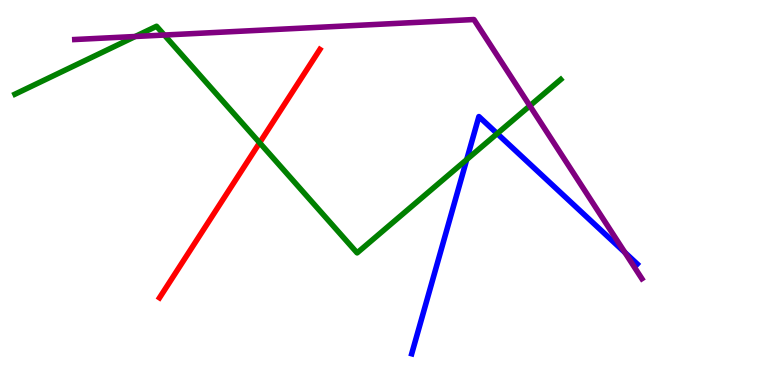[{'lines': ['blue', 'red'], 'intersections': []}, {'lines': ['green', 'red'], 'intersections': [{'x': 3.35, 'y': 6.29}]}, {'lines': ['purple', 'red'], 'intersections': []}, {'lines': ['blue', 'green'], 'intersections': [{'x': 6.02, 'y': 5.86}, {'x': 6.42, 'y': 6.53}]}, {'lines': ['blue', 'purple'], 'intersections': [{'x': 8.06, 'y': 3.44}]}, {'lines': ['green', 'purple'], 'intersections': [{'x': 1.74, 'y': 9.05}, {'x': 2.12, 'y': 9.09}, {'x': 6.84, 'y': 7.25}]}]